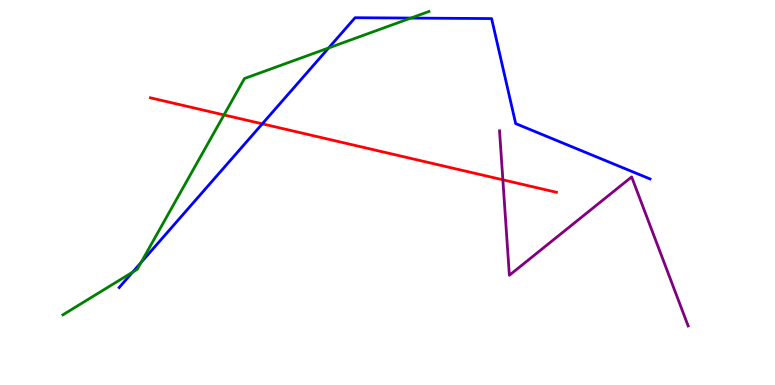[{'lines': ['blue', 'red'], 'intersections': [{'x': 3.38, 'y': 6.78}]}, {'lines': ['green', 'red'], 'intersections': [{'x': 2.89, 'y': 7.01}]}, {'lines': ['purple', 'red'], 'intersections': [{'x': 6.49, 'y': 5.33}]}, {'lines': ['blue', 'green'], 'intersections': [{'x': 1.71, 'y': 2.93}, {'x': 1.82, 'y': 3.18}, {'x': 4.24, 'y': 8.75}, {'x': 5.3, 'y': 9.53}]}, {'lines': ['blue', 'purple'], 'intersections': []}, {'lines': ['green', 'purple'], 'intersections': []}]